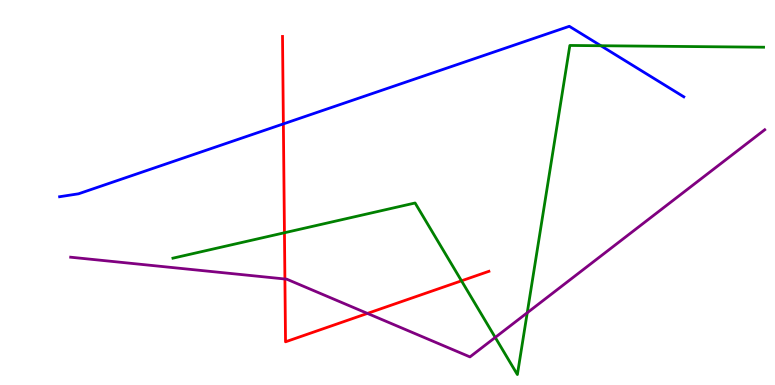[{'lines': ['blue', 'red'], 'intersections': [{'x': 3.66, 'y': 6.78}]}, {'lines': ['green', 'red'], 'intersections': [{'x': 3.67, 'y': 3.95}, {'x': 5.95, 'y': 2.71}]}, {'lines': ['purple', 'red'], 'intersections': [{'x': 3.68, 'y': 2.75}, {'x': 4.74, 'y': 1.86}]}, {'lines': ['blue', 'green'], 'intersections': [{'x': 7.75, 'y': 8.81}]}, {'lines': ['blue', 'purple'], 'intersections': []}, {'lines': ['green', 'purple'], 'intersections': [{'x': 6.39, 'y': 1.24}, {'x': 6.8, 'y': 1.88}]}]